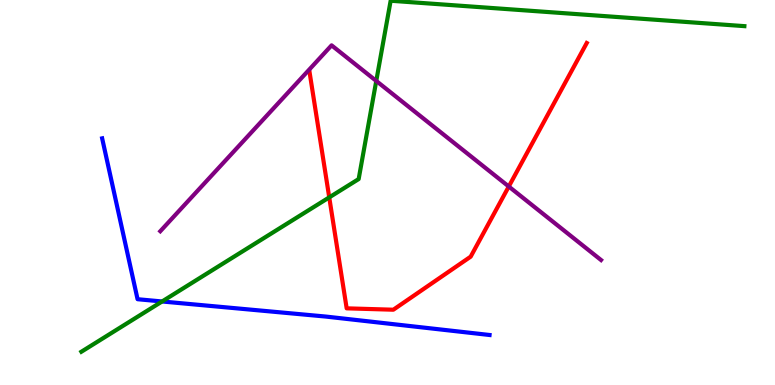[{'lines': ['blue', 'red'], 'intersections': []}, {'lines': ['green', 'red'], 'intersections': [{'x': 4.25, 'y': 4.87}]}, {'lines': ['purple', 'red'], 'intersections': [{'x': 6.56, 'y': 5.16}]}, {'lines': ['blue', 'green'], 'intersections': [{'x': 2.09, 'y': 2.17}]}, {'lines': ['blue', 'purple'], 'intersections': []}, {'lines': ['green', 'purple'], 'intersections': [{'x': 4.85, 'y': 7.9}]}]